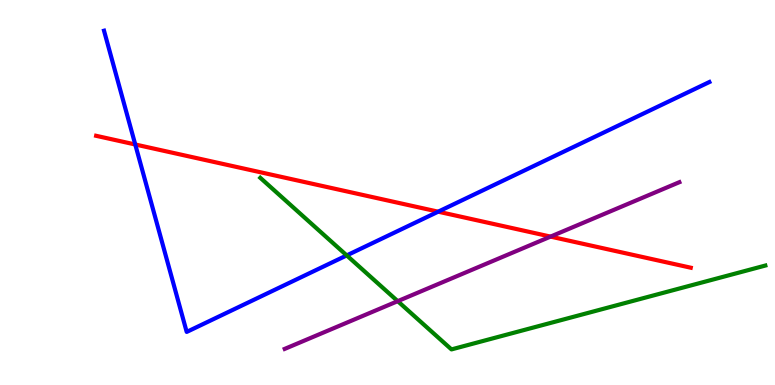[{'lines': ['blue', 'red'], 'intersections': [{'x': 1.75, 'y': 6.25}, {'x': 5.65, 'y': 4.5}]}, {'lines': ['green', 'red'], 'intersections': []}, {'lines': ['purple', 'red'], 'intersections': [{'x': 7.1, 'y': 3.85}]}, {'lines': ['blue', 'green'], 'intersections': [{'x': 4.47, 'y': 3.37}]}, {'lines': ['blue', 'purple'], 'intersections': []}, {'lines': ['green', 'purple'], 'intersections': [{'x': 5.13, 'y': 2.18}]}]